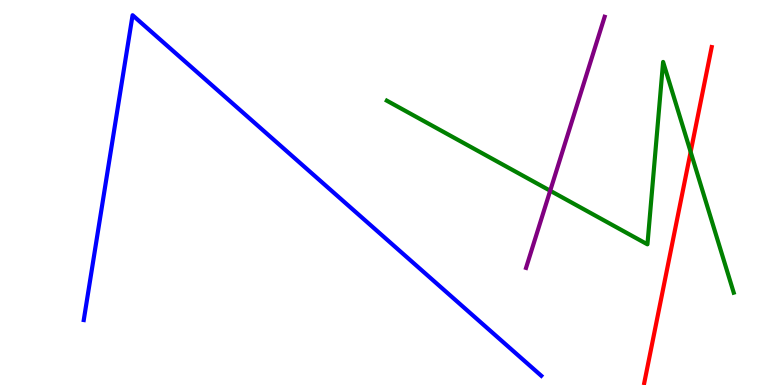[{'lines': ['blue', 'red'], 'intersections': []}, {'lines': ['green', 'red'], 'intersections': [{'x': 8.91, 'y': 6.05}]}, {'lines': ['purple', 'red'], 'intersections': []}, {'lines': ['blue', 'green'], 'intersections': []}, {'lines': ['blue', 'purple'], 'intersections': []}, {'lines': ['green', 'purple'], 'intersections': [{'x': 7.1, 'y': 5.05}]}]